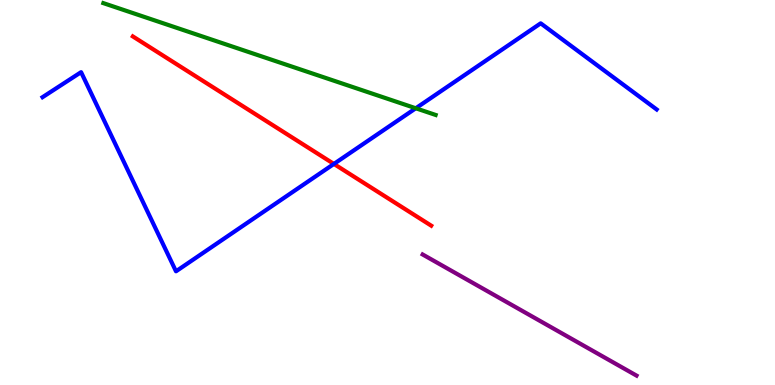[{'lines': ['blue', 'red'], 'intersections': [{'x': 4.31, 'y': 5.74}]}, {'lines': ['green', 'red'], 'intersections': []}, {'lines': ['purple', 'red'], 'intersections': []}, {'lines': ['blue', 'green'], 'intersections': [{'x': 5.36, 'y': 7.19}]}, {'lines': ['blue', 'purple'], 'intersections': []}, {'lines': ['green', 'purple'], 'intersections': []}]